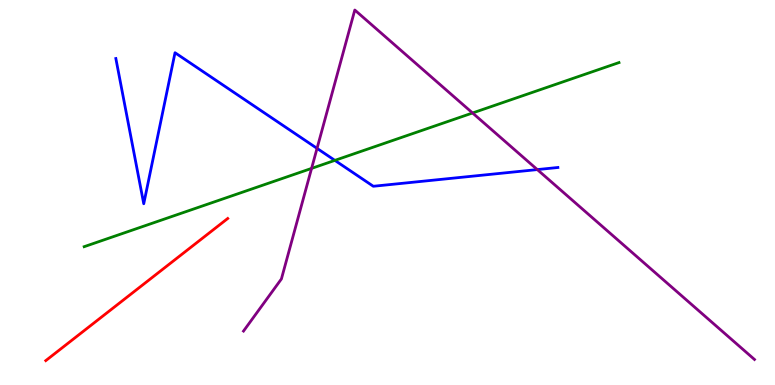[{'lines': ['blue', 'red'], 'intersections': []}, {'lines': ['green', 'red'], 'intersections': []}, {'lines': ['purple', 'red'], 'intersections': []}, {'lines': ['blue', 'green'], 'intersections': [{'x': 4.32, 'y': 5.83}]}, {'lines': ['blue', 'purple'], 'intersections': [{'x': 4.09, 'y': 6.15}, {'x': 6.93, 'y': 5.6}]}, {'lines': ['green', 'purple'], 'intersections': [{'x': 4.02, 'y': 5.63}, {'x': 6.1, 'y': 7.07}]}]